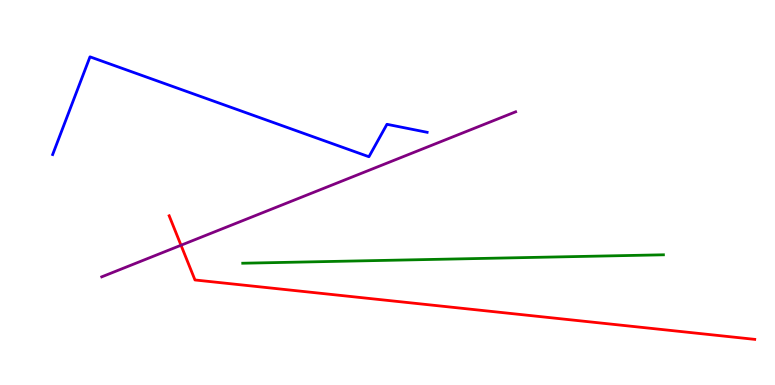[{'lines': ['blue', 'red'], 'intersections': []}, {'lines': ['green', 'red'], 'intersections': []}, {'lines': ['purple', 'red'], 'intersections': [{'x': 2.34, 'y': 3.63}]}, {'lines': ['blue', 'green'], 'intersections': []}, {'lines': ['blue', 'purple'], 'intersections': []}, {'lines': ['green', 'purple'], 'intersections': []}]